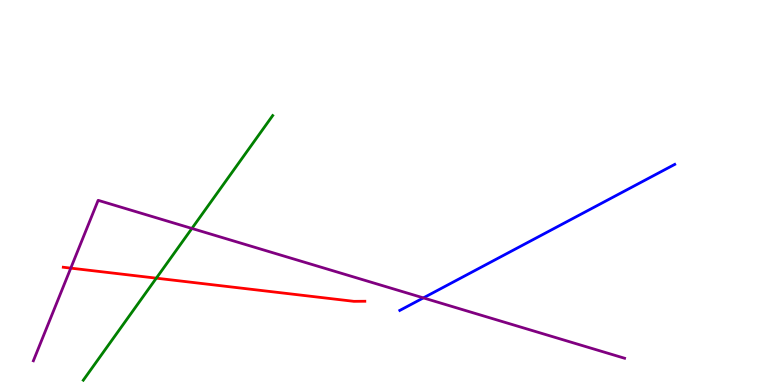[{'lines': ['blue', 'red'], 'intersections': []}, {'lines': ['green', 'red'], 'intersections': [{'x': 2.02, 'y': 2.77}]}, {'lines': ['purple', 'red'], 'intersections': [{'x': 0.913, 'y': 3.04}]}, {'lines': ['blue', 'green'], 'intersections': []}, {'lines': ['blue', 'purple'], 'intersections': [{'x': 5.46, 'y': 2.26}]}, {'lines': ['green', 'purple'], 'intersections': [{'x': 2.48, 'y': 4.07}]}]